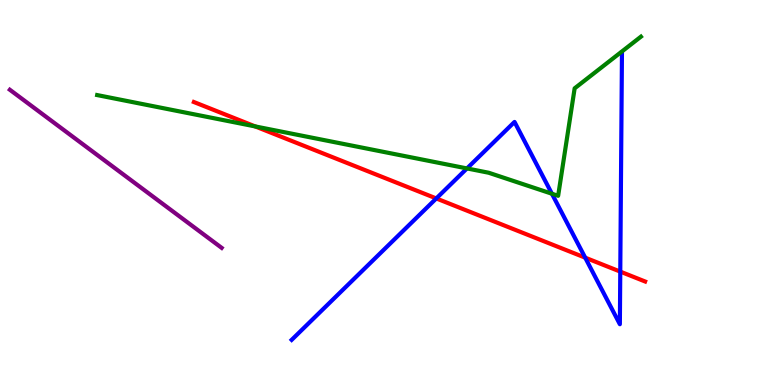[{'lines': ['blue', 'red'], 'intersections': [{'x': 5.63, 'y': 4.85}, {'x': 7.55, 'y': 3.31}, {'x': 8.0, 'y': 2.95}]}, {'lines': ['green', 'red'], 'intersections': [{'x': 3.29, 'y': 6.72}]}, {'lines': ['purple', 'red'], 'intersections': []}, {'lines': ['blue', 'green'], 'intersections': [{'x': 6.03, 'y': 5.63}, {'x': 7.12, 'y': 4.97}]}, {'lines': ['blue', 'purple'], 'intersections': []}, {'lines': ['green', 'purple'], 'intersections': []}]